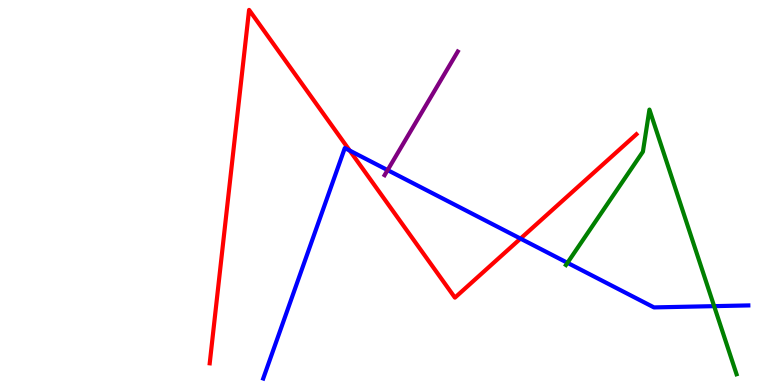[{'lines': ['blue', 'red'], 'intersections': [{'x': 4.51, 'y': 6.09}, {'x': 6.72, 'y': 3.8}]}, {'lines': ['green', 'red'], 'intersections': []}, {'lines': ['purple', 'red'], 'intersections': []}, {'lines': ['blue', 'green'], 'intersections': [{'x': 7.32, 'y': 3.17}, {'x': 9.21, 'y': 2.05}]}, {'lines': ['blue', 'purple'], 'intersections': [{'x': 5.0, 'y': 5.58}]}, {'lines': ['green', 'purple'], 'intersections': []}]